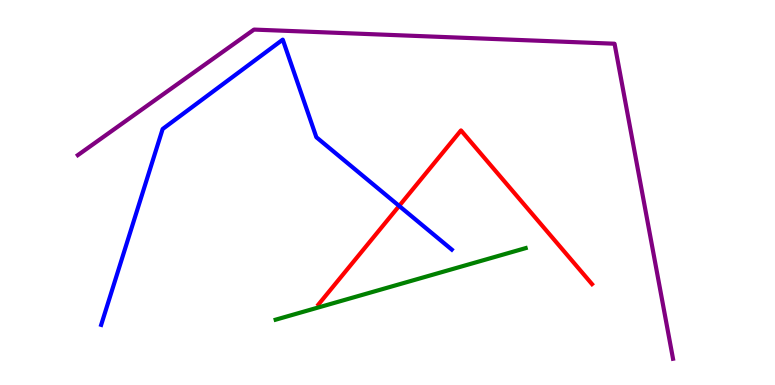[{'lines': ['blue', 'red'], 'intersections': [{'x': 5.15, 'y': 4.65}]}, {'lines': ['green', 'red'], 'intersections': []}, {'lines': ['purple', 'red'], 'intersections': []}, {'lines': ['blue', 'green'], 'intersections': []}, {'lines': ['blue', 'purple'], 'intersections': []}, {'lines': ['green', 'purple'], 'intersections': []}]